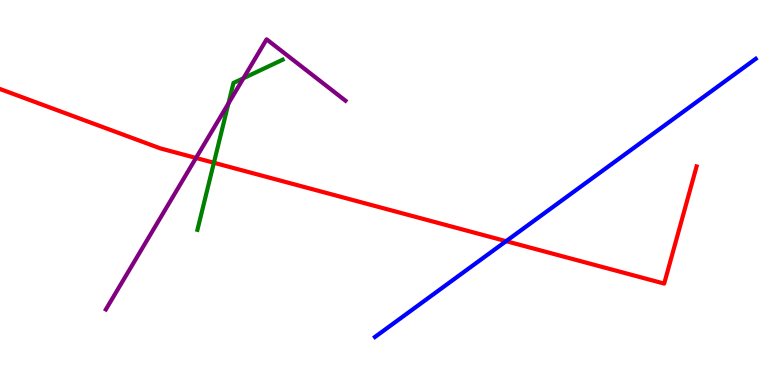[{'lines': ['blue', 'red'], 'intersections': [{'x': 6.53, 'y': 3.74}]}, {'lines': ['green', 'red'], 'intersections': [{'x': 2.76, 'y': 5.77}]}, {'lines': ['purple', 'red'], 'intersections': [{'x': 2.53, 'y': 5.9}]}, {'lines': ['blue', 'green'], 'intersections': []}, {'lines': ['blue', 'purple'], 'intersections': []}, {'lines': ['green', 'purple'], 'intersections': [{'x': 2.95, 'y': 7.31}, {'x': 3.14, 'y': 7.97}]}]